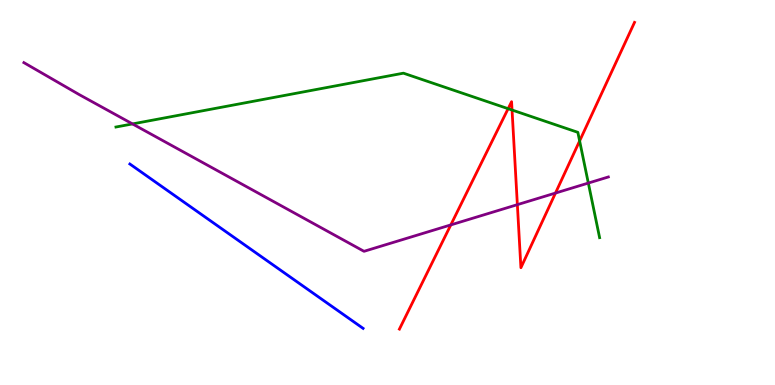[{'lines': ['blue', 'red'], 'intersections': []}, {'lines': ['green', 'red'], 'intersections': [{'x': 6.56, 'y': 7.18}, {'x': 6.61, 'y': 7.14}, {'x': 7.48, 'y': 6.34}]}, {'lines': ['purple', 'red'], 'intersections': [{'x': 5.82, 'y': 4.16}, {'x': 6.68, 'y': 4.68}, {'x': 7.17, 'y': 4.99}]}, {'lines': ['blue', 'green'], 'intersections': []}, {'lines': ['blue', 'purple'], 'intersections': []}, {'lines': ['green', 'purple'], 'intersections': [{'x': 1.71, 'y': 6.78}, {'x': 7.59, 'y': 5.25}]}]